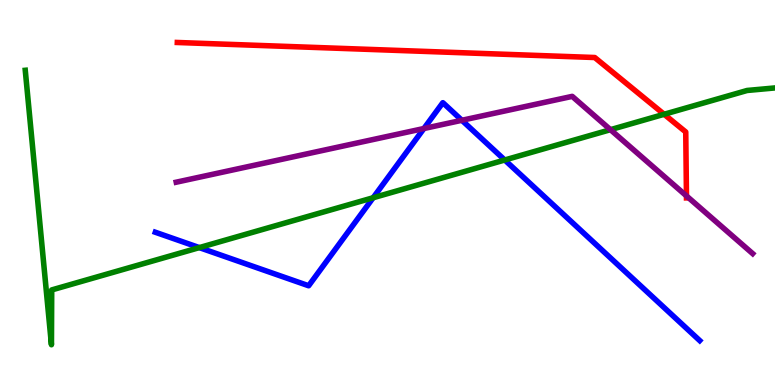[{'lines': ['blue', 'red'], 'intersections': []}, {'lines': ['green', 'red'], 'intersections': [{'x': 8.57, 'y': 7.03}]}, {'lines': ['purple', 'red'], 'intersections': [{'x': 8.86, 'y': 4.91}]}, {'lines': ['blue', 'green'], 'intersections': [{'x': 2.57, 'y': 3.57}, {'x': 4.81, 'y': 4.86}, {'x': 6.51, 'y': 5.84}]}, {'lines': ['blue', 'purple'], 'intersections': [{'x': 5.47, 'y': 6.66}, {'x': 5.96, 'y': 6.88}]}, {'lines': ['green', 'purple'], 'intersections': [{'x': 7.88, 'y': 6.63}]}]